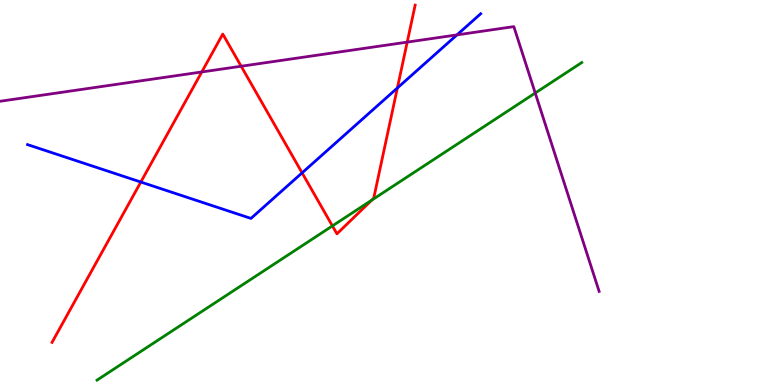[{'lines': ['blue', 'red'], 'intersections': [{'x': 1.82, 'y': 5.27}, {'x': 3.9, 'y': 5.51}, {'x': 5.13, 'y': 7.71}]}, {'lines': ['green', 'red'], 'intersections': [{'x': 4.29, 'y': 4.13}, {'x': 4.8, 'y': 4.8}]}, {'lines': ['purple', 'red'], 'intersections': [{'x': 2.6, 'y': 8.13}, {'x': 3.11, 'y': 8.28}, {'x': 5.25, 'y': 8.91}]}, {'lines': ['blue', 'green'], 'intersections': []}, {'lines': ['blue', 'purple'], 'intersections': [{'x': 5.9, 'y': 9.09}]}, {'lines': ['green', 'purple'], 'intersections': [{'x': 6.91, 'y': 7.58}]}]